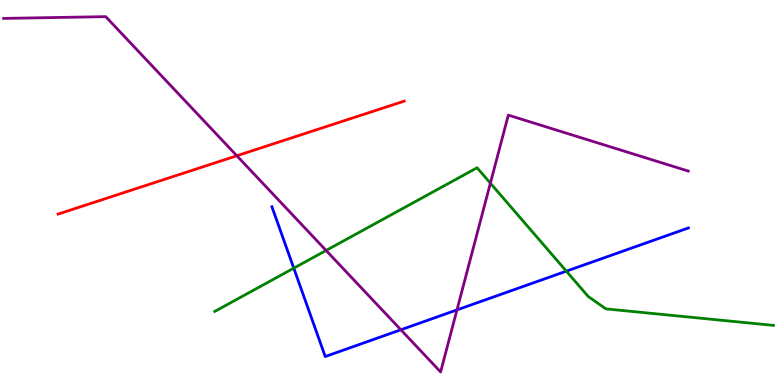[{'lines': ['blue', 'red'], 'intersections': []}, {'lines': ['green', 'red'], 'intersections': []}, {'lines': ['purple', 'red'], 'intersections': [{'x': 3.06, 'y': 5.95}]}, {'lines': ['blue', 'green'], 'intersections': [{'x': 3.79, 'y': 3.03}, {'x': 7.31, 'y': 2.96}]}, {'lines': ['blue', 'purple'], 'intersections': [{'x': 5.17, 'y': 1.43}, {'x': 5.9, 'y': 1.95}]}, {'lines': ['green', 'purple'], 'intersections': [{'x': 4.21, 'y': 3.49}, {'x': 6.33, 'y': 5.24}]}]